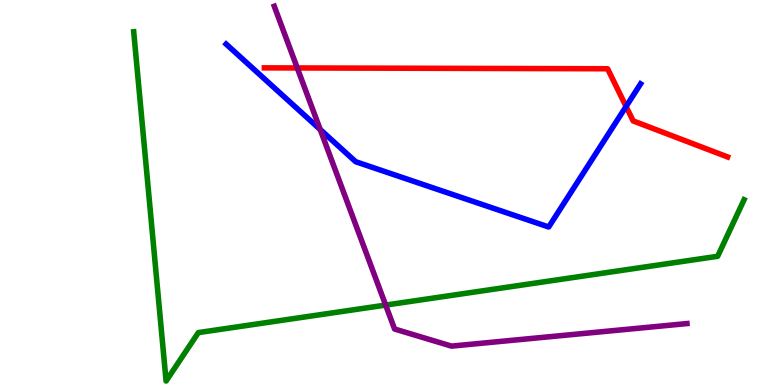[{'lines': ['blue', 'red'], 'intersections': [{'x': 8.08, 'y': 7.23}]}, {'lines': ['green', 'red'], 'intersections': []}, {'lines': ['purple', 'red'], 'intersections': [{'x': 3.84, 'y': 8.24}]}, {'lines': ['blue', 'green'], 'intersections': []}, {'lines': ['blue', 'purple'], 'intersections': [{'x': 4.13, 'y': 6.64}]}, {'lines': ['green', 'purple'], 'intersections': [{'x': 4.98, 'y': 2.08}]}]